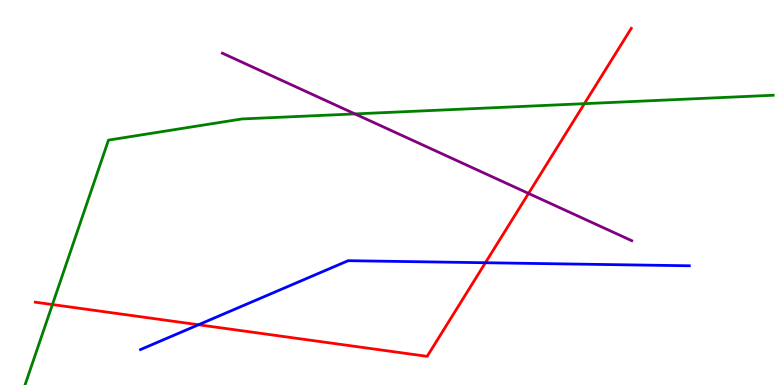[{'lines': ['blue', 'red'], 'intersections': [{'x': 2.56, 'y': 1.56}, {'x': 6.26, 'y': 3.18}]}, {'lines': ['green', 'red'], 'intersections': [{'x': 0.676, 'y': 2.09}, {'x': 7.54, 'y': 7.31}]}, {'lines': ['purple', 'red'], 'intersections': [{'x': 6.82, 'y': 4.98}]}, {'lines': ['blue', 'green'], 'intersections': []}, {'lines': ['blue', 'purple'], 'intersections': []}, {'lines': ['green', 'purple'], 'intersections': [{'x': 4.58, 'y': 7.04}]}]